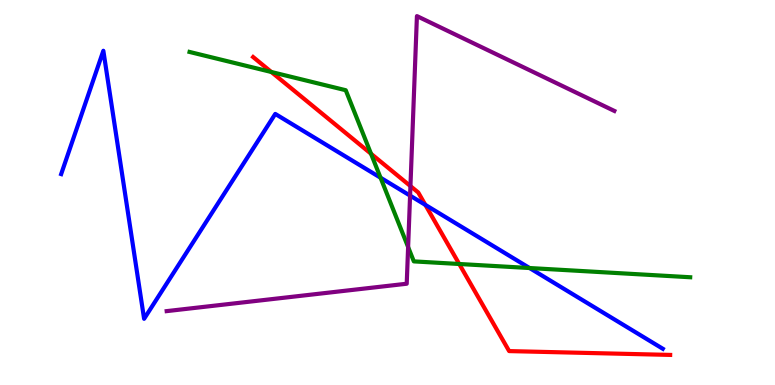[{'lines': ['blue', 'red'], 'intersections': [{'x': 5.49, 'y': 4.68}]}, {'lines': ['green', 'red'], 'intersections': [{'x': 3.5, 'y': 8.13}, {'x': 4.79, 'y': 6.01}, {'x': 5.93, 'y': 3.14}]}, {'lines': ['purple', 'red'], 'intersections': [{'x': 5.3, 'y': 5.17}]}, {'lines': ['blue', 'green'], 'intersections': [{'x': 4.91, 'y': 5.38}, {'x': 6.83, 'y': 3.04}]}, {'lines': ['blue', 'purple'], 'intersections': [{'x': 5.29, 'y': 4.92}]}, {'lines': ['green', 'purple'], 'intersections': [{'x': 5.27, 'y': 3.58}]}]